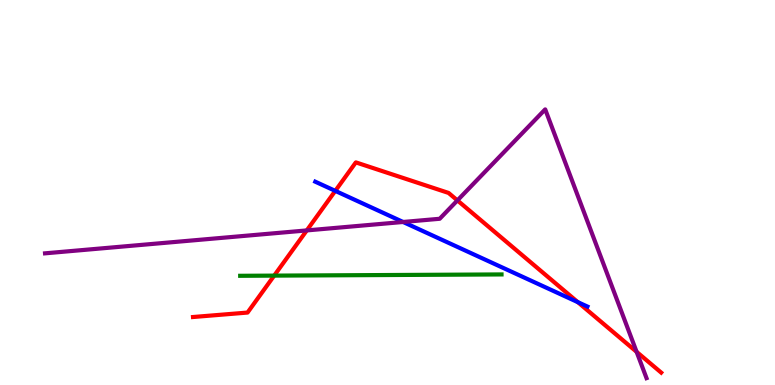[{'lines': ['blue', 'red'], 'intersections': [{'x': 4.33, 'y': 5.04}, {'x': 7.46, 'y': 2.15}]}, {'lines': ['green', 'red'], 'intersections': [{'x': 3.54, 'y': 2.84}]}, {'lines': ['purple', 'red'], 'intersections': [{'x': 3.96, 'y': 4.02}, {'x': 5.9, 'y': 4.79}, {'x': 8.21, 'y': 0.862}]}, {'lines': ['blue', 'green'], 'intersections': []}, {'lines': ['blue', 'purple'], 'intersections': [{'x': 5.2, 'y': 4.23}]}, {'lines': ['green', 'purple'], 'intersections': []}]